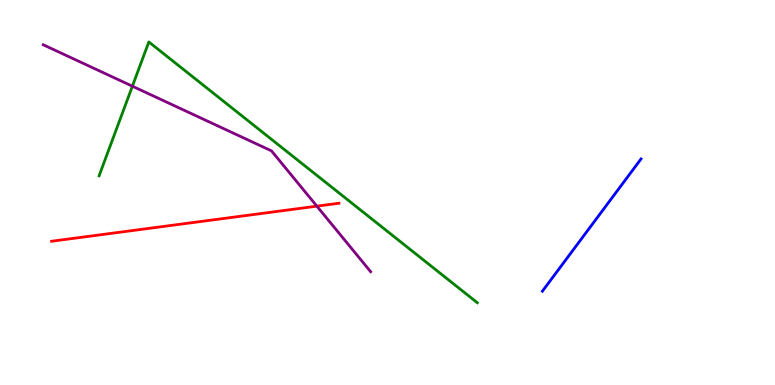[{'lines': ['blue', 'red'], 'intersections': []}, {'lines': ['green', 'red'], 'intersections': []}, {'lines': ['purple', 'red'], 'intersections': [{'x': 4.09, 'y': 4.65}]}, {'lines': ['blue', 'green'], 'intersections': []}, {'lines': ['blue', 'purple'], 'intersections': []}, {'lines': ['green', 'purple'], 'intersections': [{'x': 1.71, 'y': 7.76}]}]